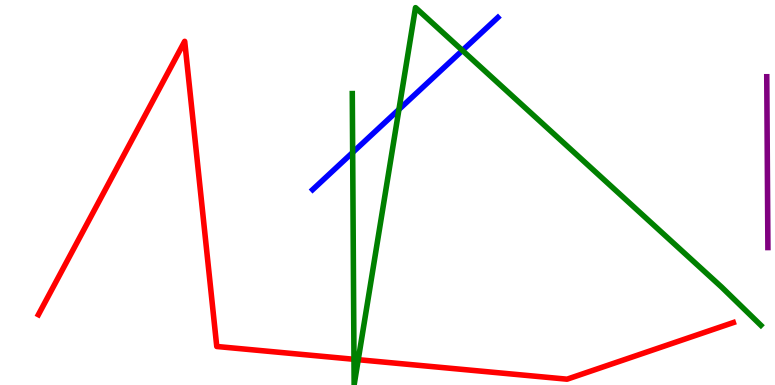[{'lines': ['blue', 'red'], 'intersections': []}, {'lines': ['green', 'red'], 'intersections': [{'x': 4.57, 'y': 0.668}, {'x': 4.62, 'y': 0.657}]}, {'lines': ['purple', 'red'], 'intersections': []}, {'lines': ['blue', 'green'], 'intersections': [{'x': 4.55, 'y': 6.04}, {'x': 5.15, 'y': 7.16}, {'x': 5.97, 'y': 8.69}]}, {'lines': ['blue', 'purple'], 'intersections': []}, {'lines': ['green', 'purple'], 'intersections': []}]